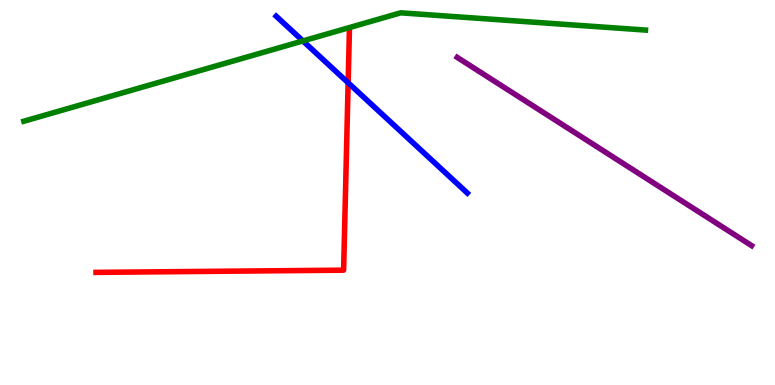[{'lines': ['blue', 'red'], 'intersections': [{'x': 4.49, 'y': 7.85}]}, {'lines': ['green', 'red'], 'intersections': []}, {'lines': ['purple', 'red'], 'intersections': []}, {'lines': ['blue', 'green'], 'intersections': [{'x': 3.91, 'y': 8.94}]}, {'lines': ['blue', 'purple'], 'intersections': []}, {'lines': ['green', 'purple'], 'intersections': []}]